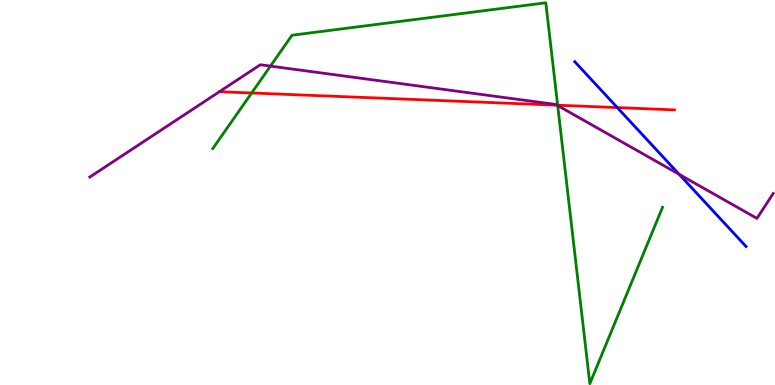[{'lines': ['blue', 'red'], 'intersections': [{'x': 7.97, 'y': 7.21}]}, {'lines': ['green', 'red'], 'intersections': [{'x': 3.25, 'y': 7.58}, {'x': 7.2, 'y': 7.27}]}, {'lines': ['purple', 'red'], 'intersections': [{'x': 7.19, 'y': 7.27}]}, {'lines': ['blue', 'green'], 'intersections': []}, {'lines': ['blue', 'purple'], 'intersections': [{'x': 8.76, 'y': 5.47}]}, {'lines': ['green', 'purple'], 'intersections': [{'x': 3.49, 'y': 8.28}, {'x': 7.2, 'y': 7.26}]}]